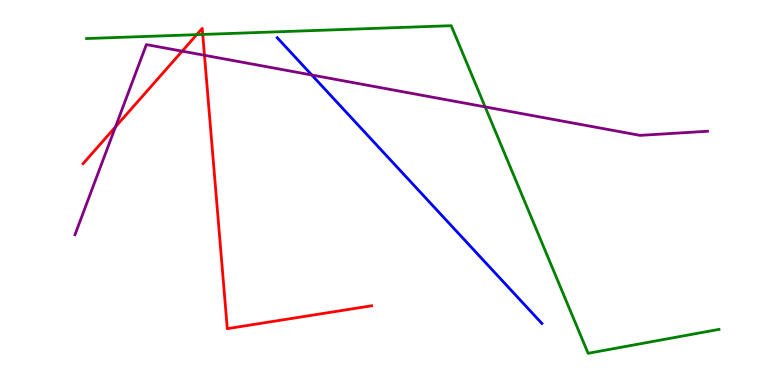[{'lines': ['blue', 'red'], 'intersections': []}, {'lines': ['green', 'red'], 'intersections': [{'x': 2.54, 'y': 9.1}, {'x': 2.62, 'y': 9.11}]}, {'lines': ['purple', 'red'], 'intersections': [{'x': 1.49, 'y': 6.7}, {'x': 2.35, 'y': 8.67}, {'x': 2.64, 'y': 8.56}]}, {'lines': ['blue', 'green'], 'intersections': []}, {'lines': ['blue', 'purple'], 'intersections': [{'x': 4.02, 'y': 8.05}]}, {'lines': ['green', 'purple'], 'intersections': [{'x': 6.26, 'y': 7.22}]}]